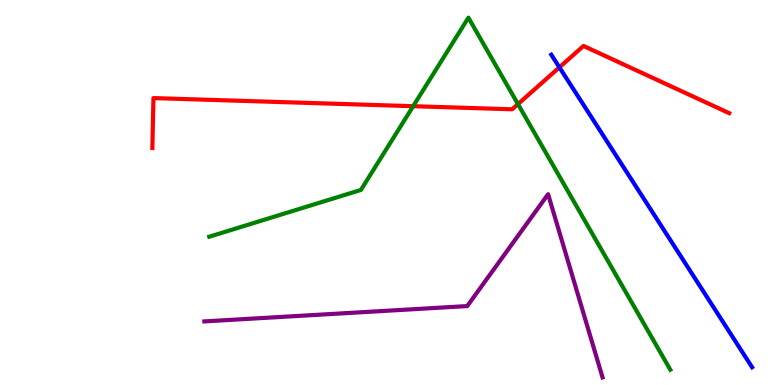[{'lines': ['blue', 'red'], 'intersections': [{'x': 7.22, 'y': 8.25}]}, {'lines': ['green', 'red'], 'intersections': [{'x': 5.33, 'y': 7.24}, {'x': 6.68, 'y': 7.3}]}, {'lines': ['purple', 'red'], 'intersections': []}, {'lines': ['blue', 'green'], 'intersections': []}, {'lines': ['blue', 'purple'], 'intersections': []}, {'lines': ['green', 'purple'], 'intersections': []}]